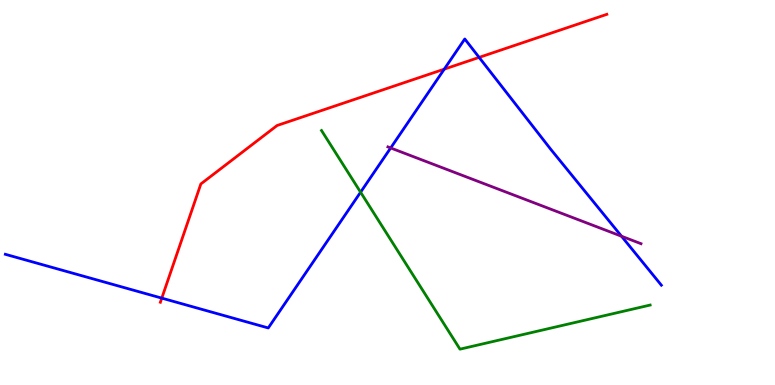[{'lines': ['blue', 'red'], 'intersections': [{'x': 2.09, 'y': 2.26}, {'x': 5.73, 'y': 8.2}, {'x': 6.18, 'y': 8.51}]}, {'lines': ['green', 'red'], 'intersections': []}, {'lines': ['purple', 'red'], 'intersections': []}, {'lines': ['blue', 'green'], 'intersections': [{'x': 4.65, 'y': 5.01}]}, {'lines': ['blue', 'purple'], 'intersections': [{'x': 5.04, 'y': 6.16}, {'x': 8.02, 'y': 3.86}]}, {'lines': ['green', 'purple'], 'intersections': []}]